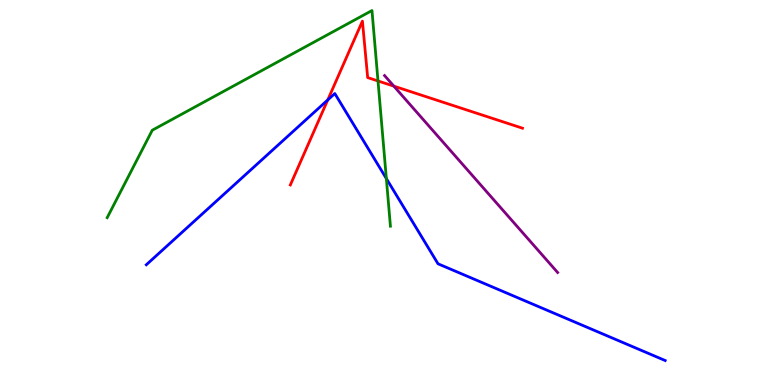[{'lines': ['blue', 'red'], 'intersections': [{'x': 4.23, 'y': 7.4}]}, {'lines': ['green', 'red'], 'intersections': [{'x': 4.88, 'y': 7.9}]}, {'lines': ['purple', 'red'], 'intersections': [{'x': 5.08, 'y': 7.76}]}, {'lines': ['blue', 'green'], 'intersections': [{'x': 4.99, 'y': 5.36}]}, {'lines': ['blue', 'purple'], 'intersections': []}, {'lines': ['green', 'purple'], 'intersections': []}]